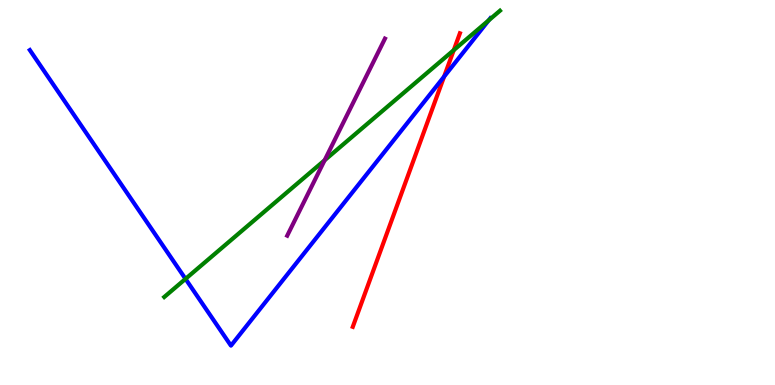[{'lines': ['blue', 'red'], 'intersections': [{'x': 5.73, 'y': 8.01}]}, {'lines': ['green', 'red'], 'intersections': [{'x': 5.85, 'y': 8.7}]}, {'lines': ['purple', 'red'], 'intersections': []}, {'lines': ['blue', 'green'], 'intersections': [{'x': 2.39, 'y': 2.76}, {'x': 6.31, 'y': 9.47}]}, {'lines': ['blue', 'purple'], 'intersections': []}, {'lines': ['green', 'purple'], 'intersections': [{'x': 4.19, 'y': 5.84}]}]